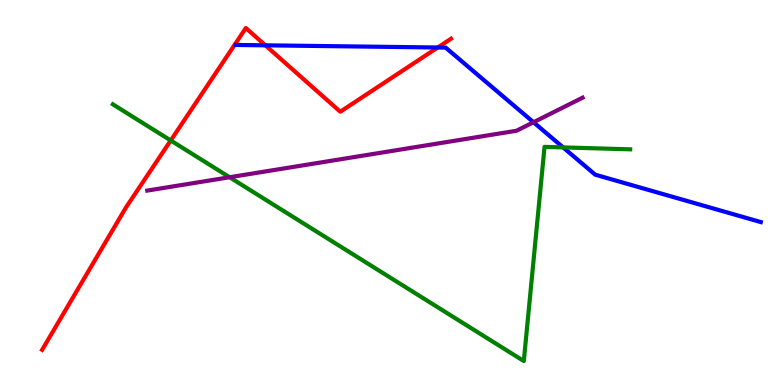[{'lines': ['blue', 'red'], 'intersections': [{'x': 3.42, 'y': 8.82}, {'x': 5.65, 'y': 8.77}]}, {'lines': ['green', 'red'], 'intersections': [{'x': 2.2, 'y': 6.35}]}, {'lines': ['purple', 'red'], 'intersections': []}, {'lines': ['blue', 'green'], 'intersections': [{'x': 7.27, 'y': 6.17}]}, {'lines': ['blue', 'purple'], 'intersections': [{'x': 6.88, 'y': 6.82}]}, {'lines': ['green', 'purple'], 'intersections': [{'x': 2.96, 'y': 5.4}]}]